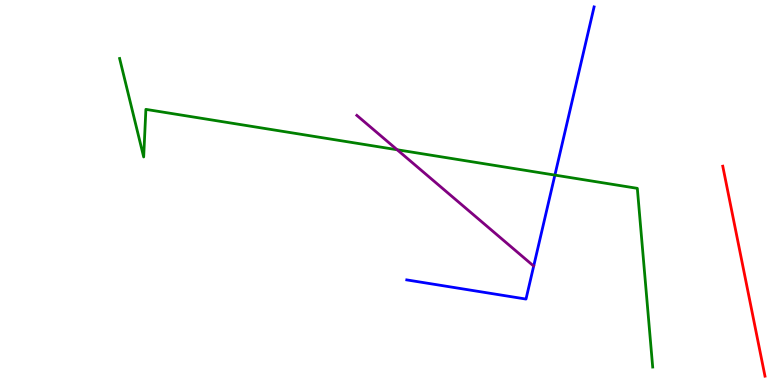[{'lines': ['blue', 'red'], 'intersections': []}, {'lines': ['green', 'red'], 'intersections': []}, {'lines': ['purple', 'red'], 'intersections': []}, {'lines': ['blue', 'green'], 'intersections': [{'x': 7.16, 'y': 5.45}]}, {'lines': ['blue', 'purple'], 'intersections': []}, {'lines': ['green', 'purple'], 'intersections': [{'x': 5.12, 'y': 6.11}]}]